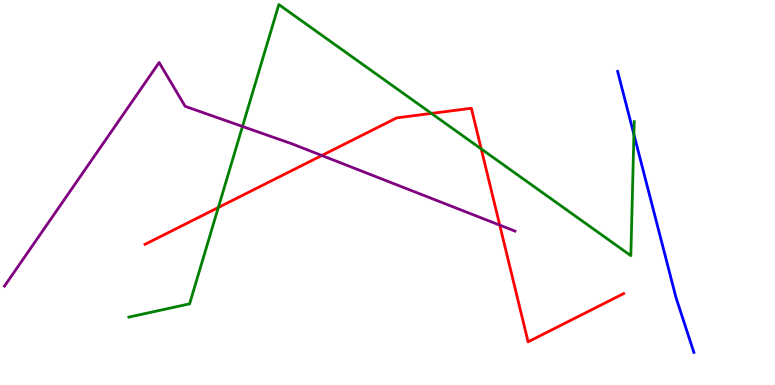[{'lines': ['blue', 'red'], 'intersections': []}, {'lines': ['green', 'red'], 'intersections': [{'x': 2.82, 'y': 4.61}, {'x': 5.57, 'y': 7.05}, {'x': 6.21, 'y': 6.13}]}, {'lines': ['purple', 'red'], 'intersections': [{'x': 4.15, 'y': 5.96}, {'x': 6.45, 'y': 4.15}]}, {'lines': ['blue', 'green'], 'intersections': [{'x': 8.18, 'y': 6.51}]}, {'lines': ['blue', 'purple'], 'intersections': []}, {'lines': ['green', 'purple'], 'intersections': [{'x': 3.13, 'y': 6.72}]}]